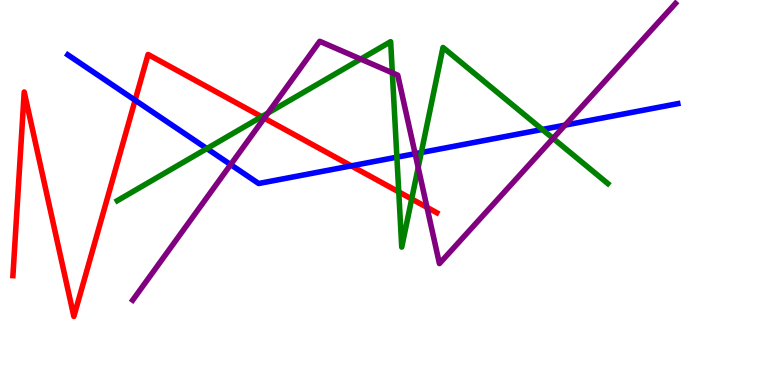[{'lines': ['blue', 'red'], 'intersections': [{'x': 1.74, 'y': 7.4}, {'x': 4.53, 'y': 5.69}]}, {'lines': ['green', 'red'], 'intersections': [{'x': 3.38, 'y': 6.97}, {'x': 5.15, 'y': 5.02}, {'x': 5.31, 'y': 4.83}]}, {'lines': ['purple', 'red'], 'intersections': [{'x': 3.41, 'y': 6.93}, {'x': 5.51, 'y': 4.61}]}, {'lines': ['blue', 'green'], 'intersections': [{'x': 2.67, 'y': 6.14}, {'x': 5.12, 'y': 5.92}, {'x': 5.44, 'y': 6.04}, {'x': 7.0, 'y': 6.64}]}, {'lines': ['blue', 'purple'], 'intersections': [{'x': 2.98, 'y': 5.72}, {'x': 5.36, 'y': 6.01}, {'x': 7.29, 'y': 6.75}]}, {'lines': ['green', 'purple'], 'intersections': [{'x': 3.46, 'y': 7.06}, {'x': 4.65, 'y': 8.47}, {'x': 5.06, 'y': 8.11}, {'x': 5.4, 'y': 5.65}, {'x': 7.14, 'y': 6.41}]}]